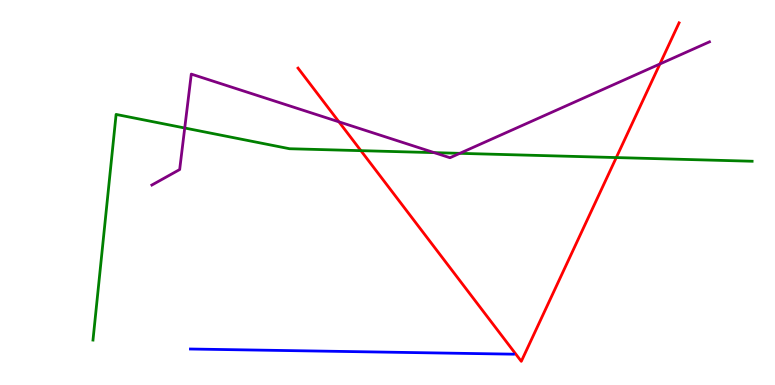[{'lines': ['blue', 'red'], 'intersections': []}, {'lines': ['green', 'red'], 'intersections': [{'x': 4.66, 'y': 6.09}, {'x': 7.95, 'y': 5.91}]}, {'lines': ['purple', 'red'], 'intersections': [{'x': 4.37, 'y': 6.84}, {'x': 8.51, 'y': 8.34}]}, {'lines': ['blue', 'green'], 'intersections': []}, {'lines': ['blue', 'purple'], 'intersections': []}, {'lines': ['green', 'purple'], 'intersections': [{'x': 2.38, 'y': 6.68}, {'x': 5.6, 'y': 6.04}, {'x': 5.93, 'y': 6.02}]}]